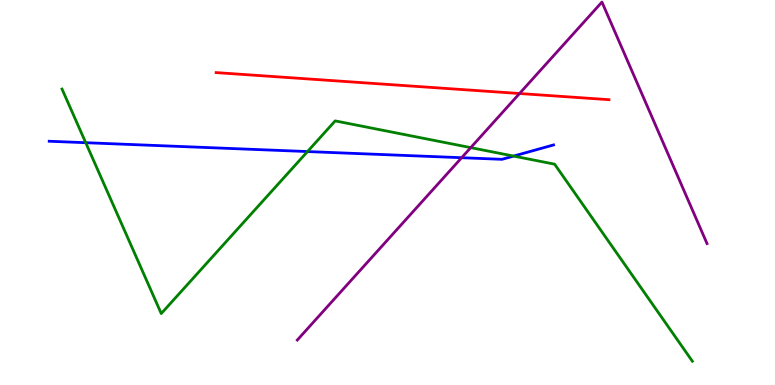[{'lines': ['blue', 'red'], 'intersections': []}, {'lines': ['green', 'red'], 'intersections': []}, {'lines': ['purple', 'red'], 'intersections': [{'x': 6.7, 'y': 7.57}]}, {'lines': ['blue', 'green'], 'intersections': [{'x': 1.11, 'y': 6.29}, {'x': 3.97, 'y': 6.06}, {'x': 6.63, 'y': 5.95}]}, {'lines': ['blue', 'purple'], 'intersections': [{'x': 5.96, 'y': 5.9}]}, {'lines': ['green', 'purple'], 'intersections': [{'x': 6.07, 'y': 6.17}]}]